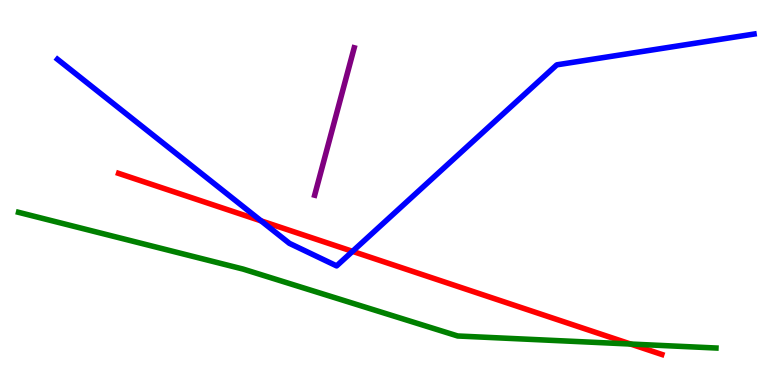[{'lines': ['blue', 'red'], 'intersections': [{'x': 3.37, 'y': 4.26}, {'x': 4.55, 'y': 3.47}]}, {'lines': ['green', 'red'], 'intersections': [{'x': 8.14, 'y': 1.06}]}, {'lines': ['purple', 'red'], 'intersections': []}, {'lines': ['blue', 'green'], 'intersections': []}, {'lines': ['blue', 'purple'], 'intersections': []}, {'lines': ['green', 'purple'], 'intersections': []}]